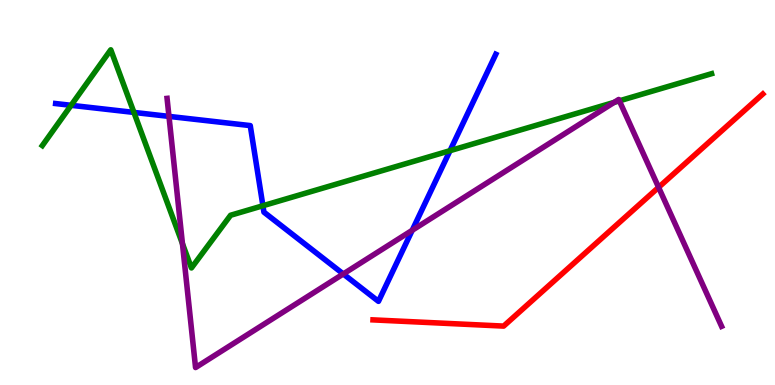[{'lines': ['blue', 'red'], 'intersections': []}, {'lines': ['green', 'red'], 'intersections': []}, {'lines': ['purple', 'red'], 'intersections': [{'x': 8.5, 'y': 5.13}]}, {'lines': ['blue', 'green'], 'intersections': [{'x': 0.917, 'y': 7.26}, {'x': 1.73, 'y': 7.08}, {'x': 3.39, 'y': 4.66}, {'x': 5.81, 'y': 6.09}]}, {'lines': ['blue', 'purple'], 'intersections': [{'x': 2.18, 'y': 6.98}, {'x': 4.43, 'y': 2.88}, {'x': 5.32, 'y': 4.02}]}, {'lines': ['green', 'purple'], 'intersections': [{'x': 2.35, 'y': 3.67}, {'x': 7.92, 'y': 7.34}, {'x': 7.99, 'y': 7.38}]}]